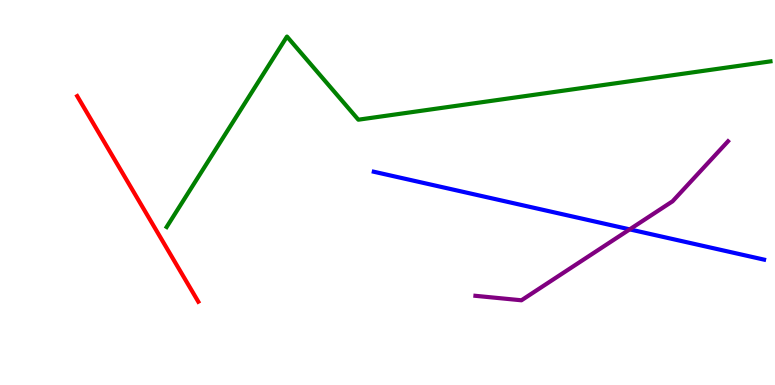[{'lines': ['blue', 'red'], 'intersections': []}, {'lines': ['green', 'red'], 'intersections': []}, {'lines': ['purple', 'red'], 'intersections': []}, {'lines': ['blue', 'green'], 'intersections': []}, {'lines': ['blue', 'purple'], 'intersections': [{'x': 8.13, 'y': 4.04}]}, {'lines': ['green', 'purple'], 'intersections': []}]